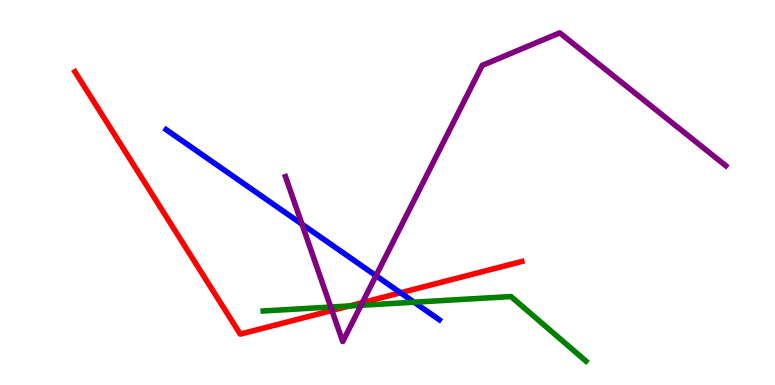[{'lines': ['blue', 'red'], 'intersections': [{'x': 5.17, 'y': 2.4}]}, {'lines': ['green', 'red'], 'intersections': [{'x': 4.51, 'y': 2.05}]}, {'lines': ['purple', 'red'], 'intersections': [{'x': 4.28, 'y': 1.94}, {'x': 4.68, 'y': 2.14}]}, {'lines': ['blue', 'green'], 'intersections': [{'x': 5.34, 'y': 2.15}]}, {'lines': ['blue', 'purple'], 'intersections': [{'x': 3.9, 'y': 4.18}, {'x': 4.85, 'y': 2.84}]}, {'lines': ['green', 'purple'], 'intersections': [{'x': 4.27, 'y': 2.02}, {'x': 4.66, 'y': 2.07}]}]